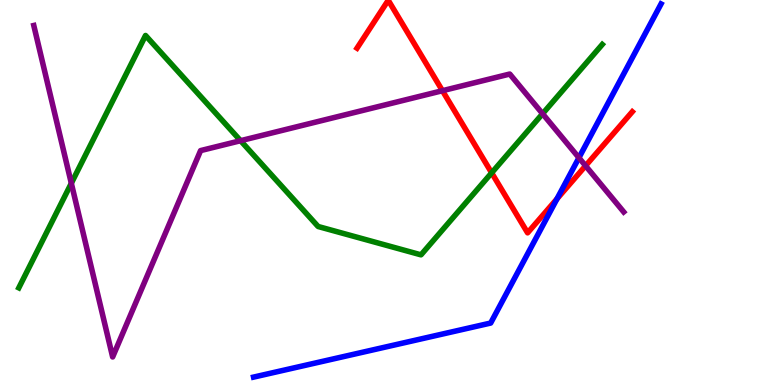[{'lines': ['blue', 'red'], 'intersections': [{'x': 7.19, 'y': 4.84}]}, {'lines': ['green', 'red'], 'intersections': [{'x': 6.34, 'y': 5.51}]}, {'lines': ['purple', 'red'], 'intersections': [{'x': 5.71, 'y': 7.64}, {'x': 7.56, 'y': 5.69}]}, {'lines': ['blue', 'green'], 'intersections': []}, {'lines': ['blue', 'purple'], 'intersections': [{'x': 7.47, 'y': 5.9}]}, {'lines': ['green', 'purple'], 'intersections': [{'x': 0.92, 'y': 5.24}, {'x': 3.1, 'y': 6.35}, {'x': 7.0, 'y': 7.05}]}]